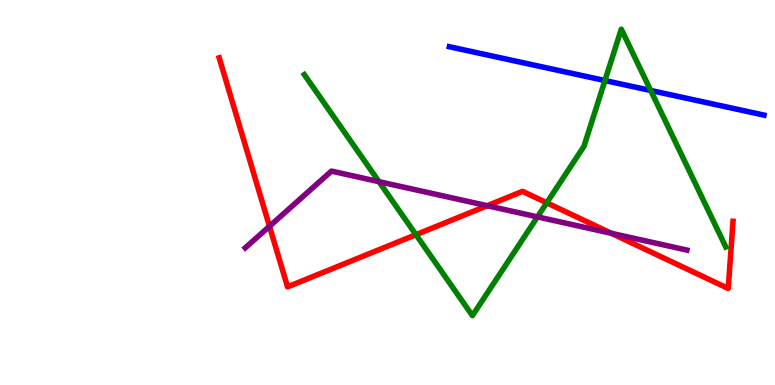[{'lines': ['blue', 'red'], 'intersections': []}, {'lines': ['green', 'red'], 'intersections': [{'x': 5.37, 'y': 3.9}, {'x': 7.05, 'y': 4.73}]}, {'lines': ['purple', 'red'], 'intersections': [{'x': 3.48, 'y': 4.12}, {'x': 6.29, 'y': 4.66}, {'x': 7.89, 'y': 3.94}]}, {'lines': ['blue', 'green'], 'intersections': [{'x': 7.81, 'y': 7.91}, {'x': 8.4, 'y': 7.65}]}, {'lines': ['blue', 'purple'], 'intersections': []}, {'lines': ['green', 'purple'], 'intersections': [{'x': 4.89, 'y': 5.28}, {'x': 6.94, 'y': 4.37}]}]